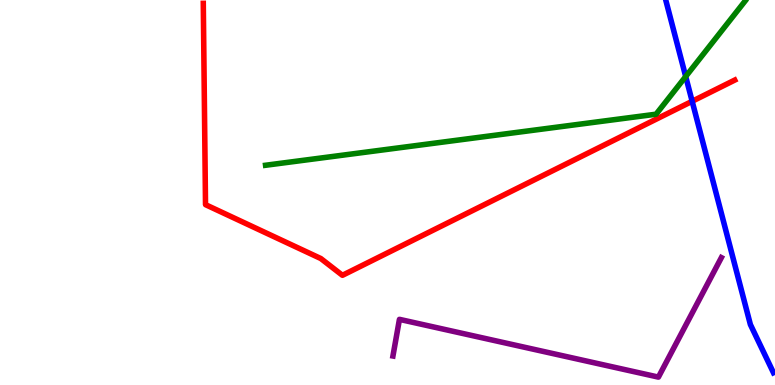[{'lines': ['blue', 'red'], 'intersections': [{'x': 8.93, 'y': 7.37}]}, {'lines': ['green', 'red'], 'intersections': []}, {'lines': ['purple', 'red'], 'intersections': []}, {'lines': ['blue', 'green'], 'intersections': [{'x': 8.85, 'y': 8.01}]}, {'lines': ['blue', 'purple'], 'intersections': []}, {'lines': ['green', 'purple'], 'intersections': []}]